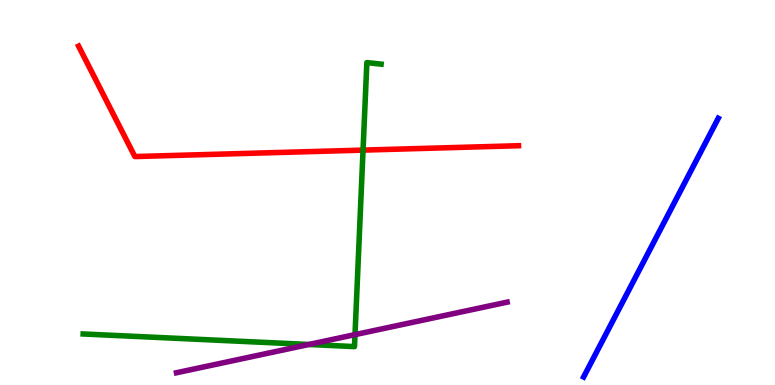[{'lines': ['blue', 'red'], 'intersections': []}, {'lines': ['green', 'red'], 'intersections': [{'x': 4.68, 'y': 6.1}]}, {'lines': ['purple', 'red'], 'intersections': []}, {'lines': ['blue', 'green'], 'intersections': []}, {'lines': ['blue', 'purple'], 'intersections': []}, {'lines': ['green', 'purple'], 'intersections': [{'x': 3.99, 'y': 1.05}, {'x': 4.58, 'y': 1.31}]}]